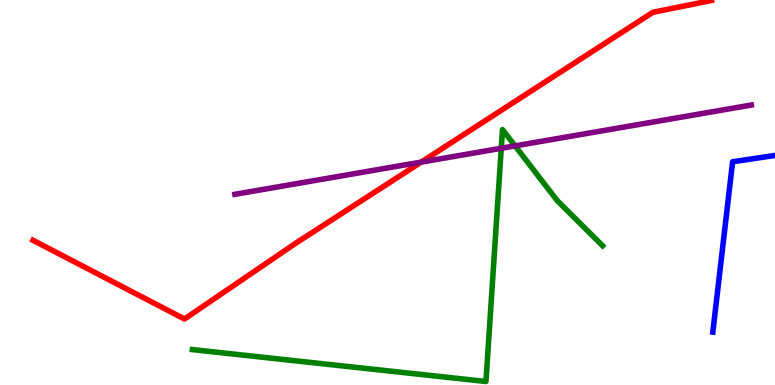[{'lines': ['blue', 'red'], 'intersections': []}, {'lines': ['green', 'red'], 'intersections': []}, {'lines': ['purple', 'red'], 'intersections': [{'x': 5.43, 'y': 5.79}]}, {'lines': ['blue', 'green'], 'intersections': []}, {'lines': ['blue', 'purple'], 'intersections': []}, {'lines': ['green', 'purple'], 'intersections': [{'x': 6.47, 'y': 6.15}, {'x': 6.65, 'y': 6.21}]}]